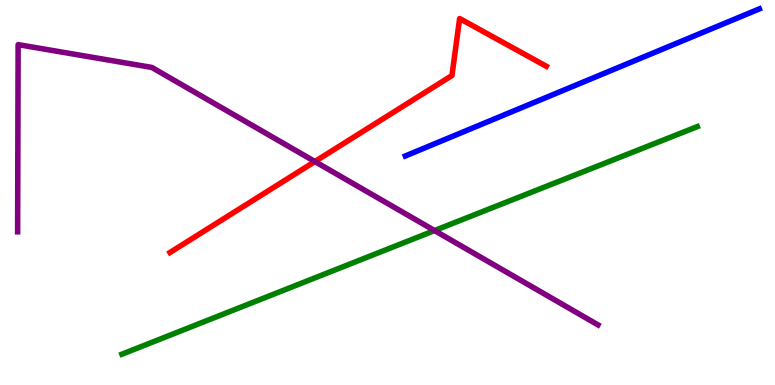[{'lines': ['blue', 'red'], 'intersections': []}, {'lines': ['green', 'red'], 'intersections': []}, {'lines': ['purple', 'red'], 'intersections': [{'x': 4.06, 'y': 5.8}]}, {'lines': ['blue', 'green'], 'intersections': []}, {'lines': ['blue', 'purple'], 'intersections': []}, {'lines': ['green', 'purple'], 'intersections': [{'x': 5.61, 'y': 4.01}]}]